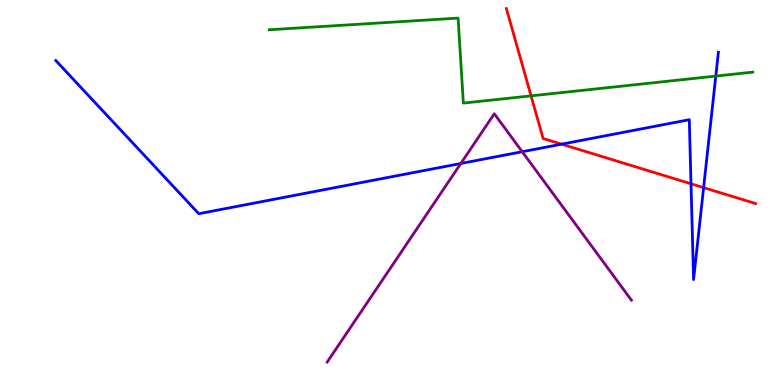[{'lines': ['blue', 'red'], 'intersections': [{'x': 7.25, 'y': 6.26}, {'x': 8.92, 'y': 5.23}, {'x': 9.08, 'y': 5.13}]}, {'lines': ['green', 'red'], 'intersections': [{'x': 6.85, 'y': 7.51}]}, {'lines': ['purple', 'red'], 'intersections': []}, {'lines': ['blue', 'green'], 'intersections': [{'x': 9.24, 'y': 8.02}]}, {'lines': ['blue', 'purple'], 'intersections': [{'x': 5.95, 'y': 5.75}, {'x': 6.74, 'y': 6.06}]}, {'lines': ['green', 'purple'], 'intersections': []}]